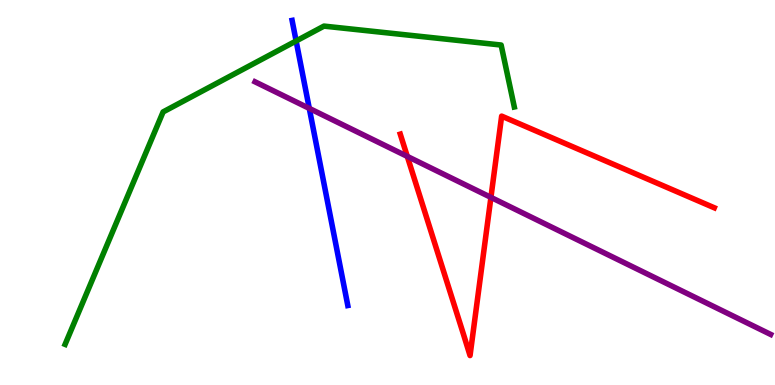[{'lines': ['blue', 'red'], 'intersections': []}, {'lines': ['green', 'red'], 'intersections': []}, {'lines': ['purple', 'red'], 'intersections': [{'x': 5.26, 'y': 5.94}, {'x': 6.33, 'y': 4.87}]}, {'lines': ['blue', 'green'], 'intersections': [{'x': 3.82, 'y': 8.94}]}, {'lines': ['blue', 'purple'], 'intersections': [{'x': 3.99, 'y': 7.18}]}, {'lines': ['green', 'purple'], 'intersections': []}]